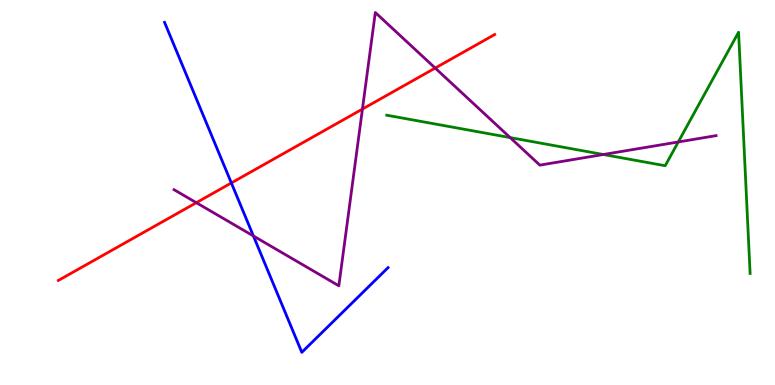[{'lines': ['blue', 'red'], 'intersections': [{'x': 2.99, 'y': 5.25}]}, {'lines': ['green', 'red'], 'intersections': []}, {'lines': ['purple', 'red'], 'intersections': [{'x': 2.53, 'y': 4.74}, {'x': 4.68, 'y': 7.17}, {'x': 5.62, 'y': 8.23}]}, {'lines': ['blue', 'green'], 'intersections': []}, {'lines': ['blue', 'purple'], 'intersections': [{'x': 3.27, 'y': 3.87}]}, {'lines': ['green', 'purple'], 'intersections': [{'x': 6.58, 'y': 6.43}, {'x': 7.78, 'y': 5.99}, {'x': 8.75, 'y': 6.31}]}]